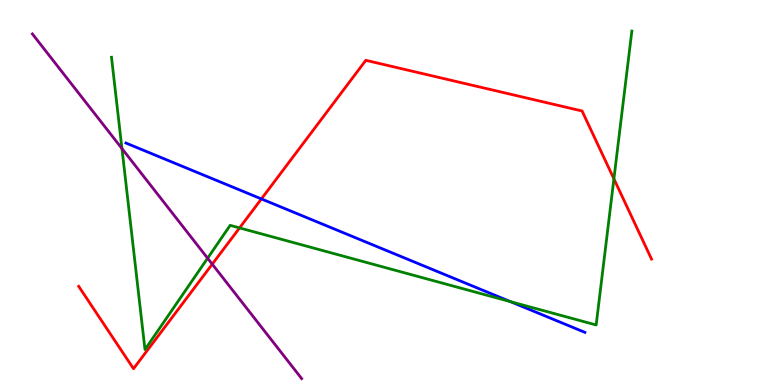[{'lines': ['blue', 'red'], 'intersections': [{'x': 3.37, 'y': 4.83}]}, {'lines': ['green', 'red'], 'intersections': [{'x': 3.09, 'y': 4.08}, {'x': 7.92, 'y': 5.35}]}, {'lines': ['purple', 'red'], 'intersections': [{'x': 2.74, 'y': 3.14}]}, {'lines': ['blue', 'green'], 'intersections': [{'x': 6.59, 'y': 2.17}]}, {'lines': ['blue', 'purple'], 'intersections': []}, {'lines': ['green', 'purple'], 'intersections': [{'x': 1.57, 'y': 6.14}, {'x': 2.68, 'y': 3.29}]}]